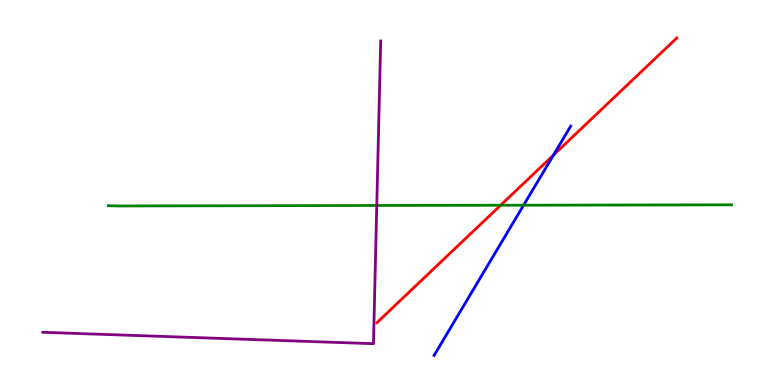[{'lines': ['blue', 'red'], 'intersections': [{'x': 7.14, 'y': 5.97}]}, {'lines': ['green', 'red'], 'intersections': [{'x': 6.46, 'y': 4.67}]}, {'lines': ['purple', 'red'], 'intersections': []}, {'lines': ['blue', 'green'], 'intersections': [{'x': 6.76, 'y': 4.67}]}, {'lines': ['blue', 'purple'], 'intersections': []}, {'lines': ['green', 'purple'], 'intersections': [{'x': 4.86, 'y': 4.66}]}]